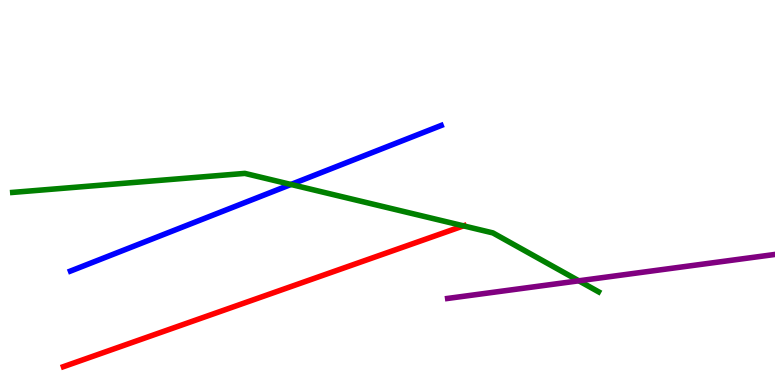[{'lines': ['blue', 'red'], 'intersections': []}, {'lines': ['green', 'red'], 'intersections': [{'x': 5.98, 'y': 4.13}]}, {'lines': ['purple', 'red'], 'intersections': []}, {'lines': ['blue', 'green'], 'intersections': [{'x': 3.75, 'y': 5.21}]}, {'lines': ['blue', 'purple'], 'intersections': []}, {'lines': ['green', 'purple'], 'intersections': [{'x': 7.47, 'y': 2.71}]}]